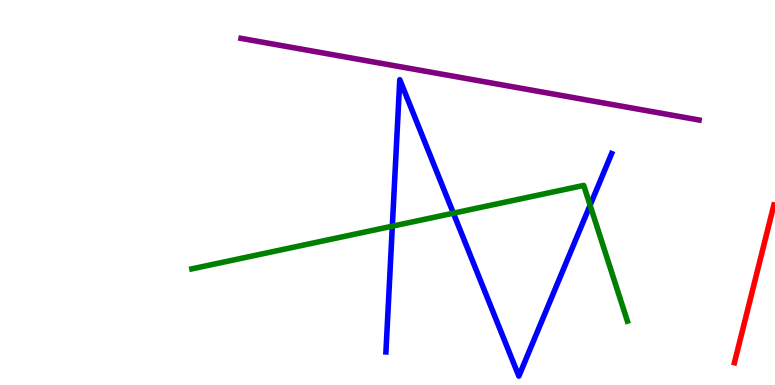[{'lines': ['blue', 'red'], 'intersections': []}, {'lines': ['green', 'red'], 'intersections': []}, {'lines': ['purple', 'red'], 'intersections': []}, {'lines': ['blue', 'green'], 'intersections': [{'x': 5.06, 'y': 4.13}, {'x': 5.85, 'y': 4.46}, {'x': 7.61, 'y': 4.67}]}, {'lines': ['blue', 'purple'], 'intersections': []}, {'lines': ['green', 'purple'], 'intersections': []}]